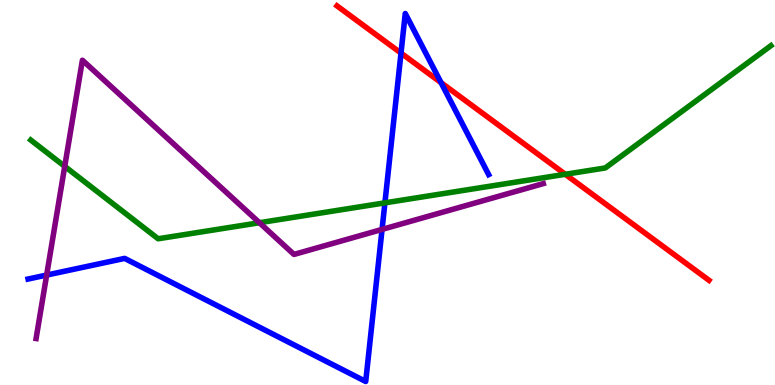[{'lines': ['blue', 'red'], 'intersections': [{'x': 5.17, 'y': 8.62}, {'x': 5.69, 'y': 7.85}]}, {'lines': ['green', 'red'], 'intersections': [{'x': 7.29, 'y': 5.47}]}, {'lines': ['purple', 'red'], 'intersections': []}, {'lines': ['blue', 'green'], 'intersections': [{'x': 4.97, 'y': 4.73}]}, {'lines': ['blue', 'purple'], 'intersections': [{'x': 0.602, 'y': 2.86}, {'x': 4.93, 'y': 4.04}]}, {'lines': ['green', 'purple'], 'intersections': [{'x': 0.835, 'y': 5.68}, {'x': 3.35, 'y': 4.21}]}]